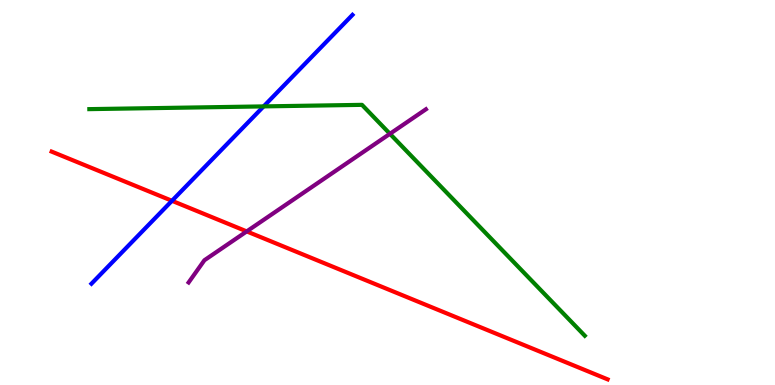[{'lines': ['blue', 'red'], 'intersections': [{'x': 2.22, 'y': 4.78}]}, {'lines': ['green', 'red'], 'intersections': []}, {'lines': ['purple', 'red'], 'intersections': [{'x': 3.18, 'y': 3.99}]}, {'lines': ['blue', 'green'], 'intersections': [{'x': 3.4, 'y': 7.24}]}, {'lines': ['blue', 'purple'], 'intersections': []}, {'lines': ['green', 'purple'], 'intersections': [{'x': 5.03, 'y': 6.52}]}]